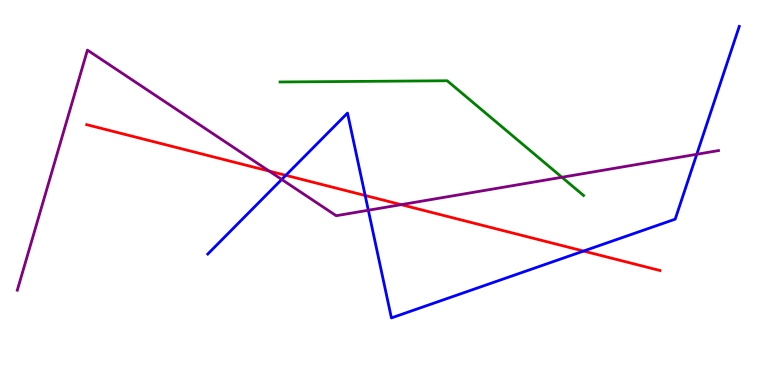[{'lines': ['blue', 'red'], 'intersections': [{'x': 3.69, 'y': 5.45}, {'x': 4.71, 'y': 4.92}, {'x': 7.53, 'y': 3.48}]}, {'lines': ['green', 'red'], 'intersections': []}, {'lines': ['purple', 'red'], 'intersections': [{'x': 3.47, 'y': 5.56}, {'x': 5.18, 'y': 4.68}]}, {'lines': ['blue', 'green'], 'intersections': []}, {'lines': ['blue', 'purple'], 'intersections': [{'x': 3.64, 'y': 5.34}, {'x': 4.75, 'y': 4.54}, {'x': 8.99, 'y': 5.99}]}, {'lines': ['green', 'purple'], 'intersections': [{'x': 7.25, 'y': 5.4}]}]